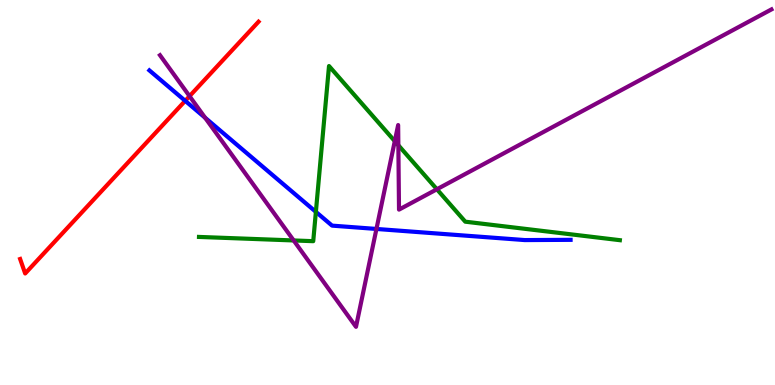[{'lines': ['blue', 'red'], 'intersections': [{'x': 2.39, 'y': 7.38}]}, {'lines': ['green', 'red'], 'intersections': []}, {'lines': ['purple', 'red'], 'intersections': [{'x': 2.45, 'y': 7.5}]}, {'lines': ['blue', 'green'], 'intersections': [{'x': 4.08, 'y': 4.5}]}, {'lines': ['blue', 'purple'], 'intersections': [{'x': 2.65, 'y': 6.94}, {'x': 4.86, 'y': 4.05}]}, {'lines': ['green', 'purple'], 'intersections': [{'x': 3.79, 'y': 3.75}, {'x': 5.09, 'y': 6.33}, {'x': 5.14, 'y': 6.23}, {'x': 5.64, 'y': 5.08}]}]